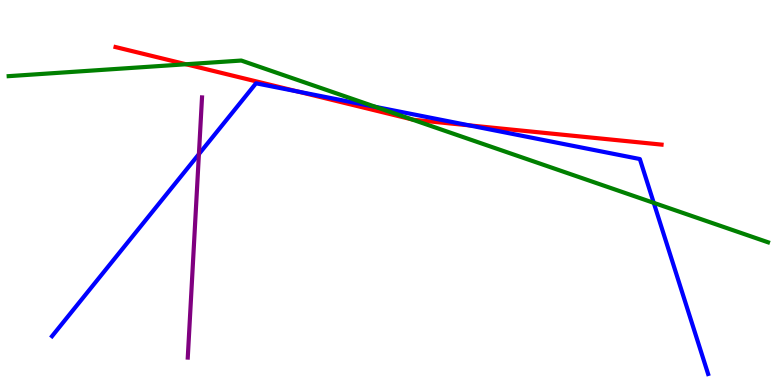[{'lines': ['blue', 'red'], 'intersections': [{'x': 3.85, 'y': 7.62}, {'x': 6.05, 'y': 6.74}]}, {'lines': ['green', 'red'], 'intersections': [{'x': 2.4, 'y': 8.33}, {'x': 5.31, 'y': 6.9}]}, {'lines': ['purple', 'red'], 'intersections': []}, {'lines': ['blue', 'green'], 'intersections': [{'x': 4.85, 'y': 7.22}, {'x': 8.44, 'y': 4.73}]}, {'lines': ['blue', 'purple'], 'intersections': [{'x': 2.57, 'y': 6.0}]}, {'lines': ['green', 'purple'], 'intersections': []}]